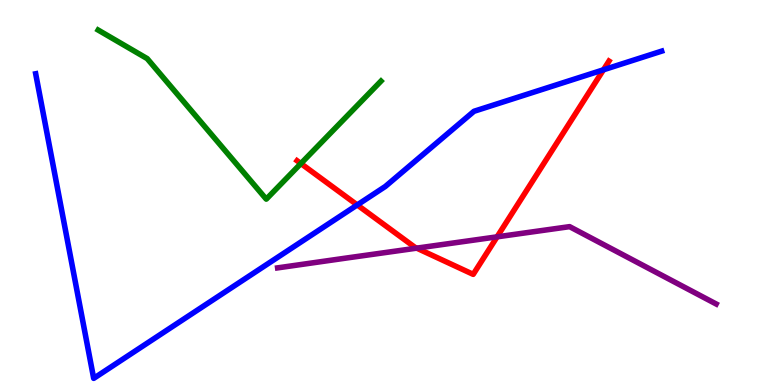[{'lines': ['blue', 'red'], 'intersections': [{'x': 4.61, 'y': 4.68}, {'x': 7.79, 'y': 8.19}]}, {'lines': ['green', 'red'], 'intersections': [{'x': 3.88, 'y': 5.75}]}, {'lines': ['purple', 'red'], 'intersections': [{'x': 5.38, 'y': 3.55}, {'x': 6.41, 'y': 3.85}]}, {'lines': ['blue', 'green'], 'intersections': []}, {'lines': ['blue', 'purple'], 'intersections': []}, {'lines': ['green', 'purple'], 'intersections': []}]